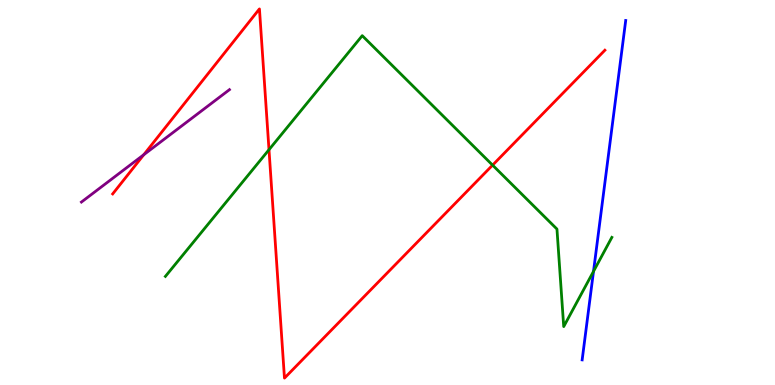[{'lines': ['blue', 'red'], 'intersections': []}, {'lines': ['green', 'red'], 'intersections': [{'x': 3.47, 'y': 6.11}, {'x': 6.36, 'y': 5.71}]}, {'lines': ['purple', 'red'], 'intersections': [{'x': 1.86, 'y': 5.98}]}, {'lines': ['blue', 'green'], 'intersections': [{'x': 7.66, 'y': 2.95}]}, {'lines': ['blue', 'purple'], 'intersections': []}, {'lines': ['green', 'purple'], 'intersections': []}]